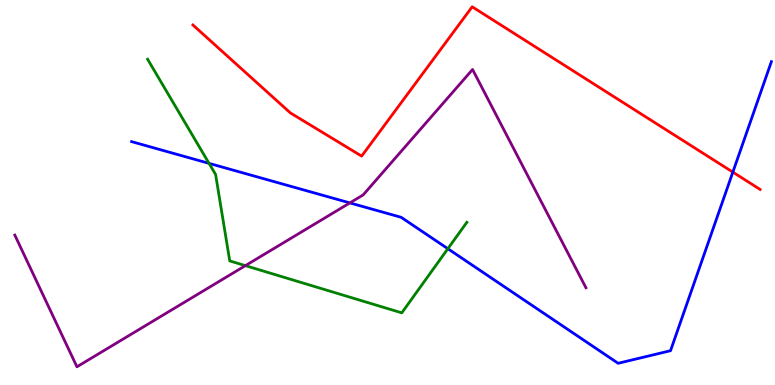[{'lines': ['blue', 'red'], 'intersections': [{'x': 9.46, 'y': 5.53}]}, {'lines': ['green', 'red'], 'intersections': []}, {'lines': ['purple', 'red'], 'intersections': []}, {'lines': ['blue', 'green'], 'intersections': [{'x': 2.7, 'y': 5.76}, {'x': 5.78, 'y': 3.54}]}, {'lines': ['blue', 'purple'], 'intersections': [{'x': 4.51, 'y': 4.73}]}, {'lines': ['green', 'purple'], 'intersections': [{'x': 3.17, 'y': 3.1}]}]